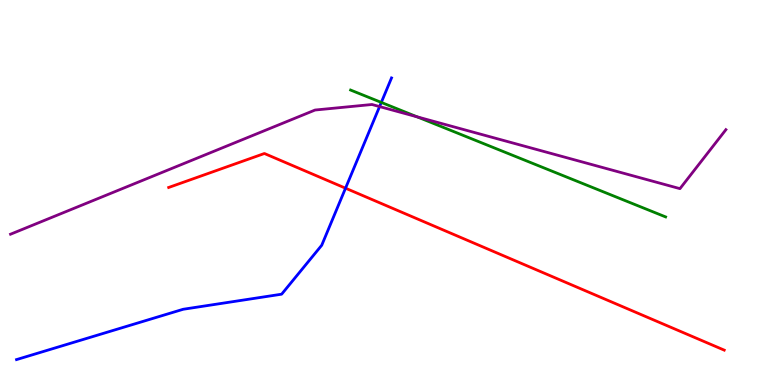[{'lines': ['blue', 'red'], 'intersections': [{'x': 4.46, 'y': 5.11}]}, {'lines': ['green', 'red'], 'intersections': []}, {'lines': ['purple', 'red'], 'intersections': []}, {'lines': ['blue', 'green'], 'intersections': [{'x': 4.92, 'y': 7.34}]}, {'lines': ['blue', 'purple'], 'intersections': [{'x': 4.9, 'y': 7.23}]}, {'lines': ['green', 'purple'], 'intersections': [{'x': 5.38, 'y': 6.97}]}]